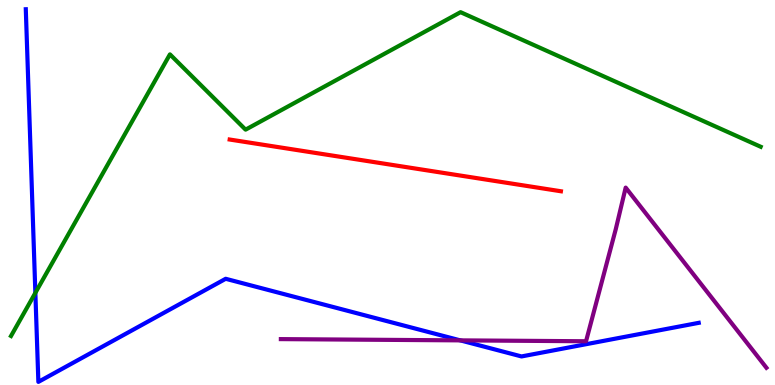[{'lines': ['blue', 'red'], 'intersections': []}, {'lines': ['green', 'red'], 'intersections': []}, {'lines': ['purple', 'red'], 'intersections': []}, {'lines': ['blue', 'green'], 'intersections': [{'x': 0.456, 'y': 2.39}]}, {'lines': ['blue', 'purple'], 'intersections': [{'x': 5.94, 'y': 1.16}]}, {'lines': ['green', 'purple'], 'intersections': []}]